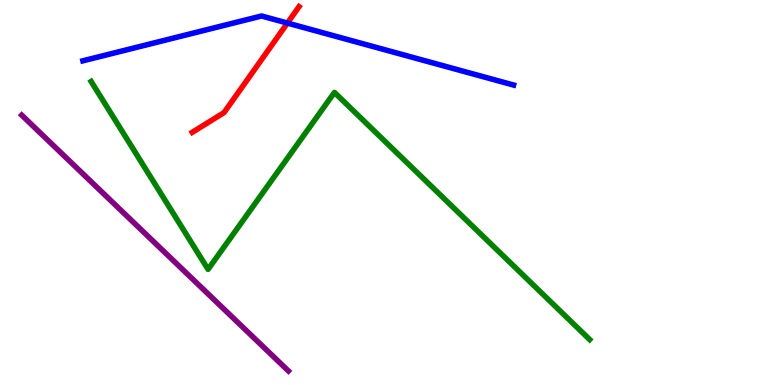[{'lines': ['blue', 'red'], 'intersections': [{'x': 3.71, 'y': 9.4}]}, {'lines': ['green', 'red'], 'intersections': []}, {'lines': ['purple', 'red'], 'intersections': []}, {'lines': ['blue', 'green'], 'intersections': []}, {'lines': ['blue', 'purple'], 'intersections': []}, {'lines': ['green', 'purple'], 'intersections': []}]